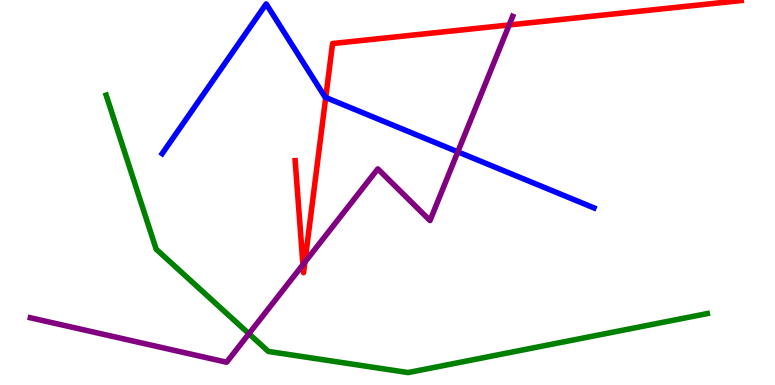[{'lines': ['blue', 'red'], 'intersections': [{'x': 4.2, 'y': 7.47}]}, {'lines': ['green', 'red'], 'intersections': []}, {'lines': ['purple', 'red'], 'intersections': [{'x': 3.91, 'y': 3.13}, {'x': 3.93, 'y': 3.19}, {'x': 6.57, 'y': 9.35}]}, {'lines': ['blue', 'green'], 'intersections': []}, {'lines': ['blue', 'purple'], 'intersections': [{'x': 5.91, 'y': 6.06}]}, {'lines': ['green', 'purple'], 'intersections': [{'x': 3.21, 'y': 1.33}]}]